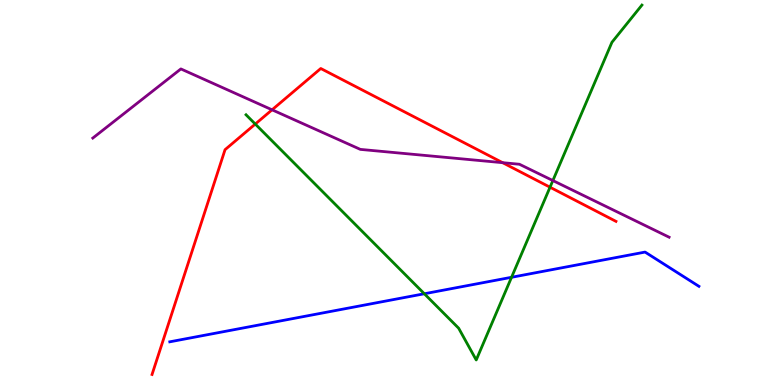[{'lines': ['blue', 'red'], 'intersections': []}, {'lines': ['green', 'red'], 'intersections': [{'x': 3.29, 'y': 6.78}, {'x': 7.1, 'y': 5.14}]}, {'lines': ['purple', 'red'], 'intersections': [{'x': 3.51, 'y': 7.15}, {'x': 6.49, 'y': 5.77}]}, {'lines': ['blue', 'green'], 'intersections': [{'x': 5.48, 'y': 2.37}, {'x': 6.6, 'y': 2.8}]}, {'lines': ['blue', 'purple'], 'intersections': []}, {'lines': ['green', 'purple'], 'intersections': [{'x': 7.13, 'y': 5.31}]}]